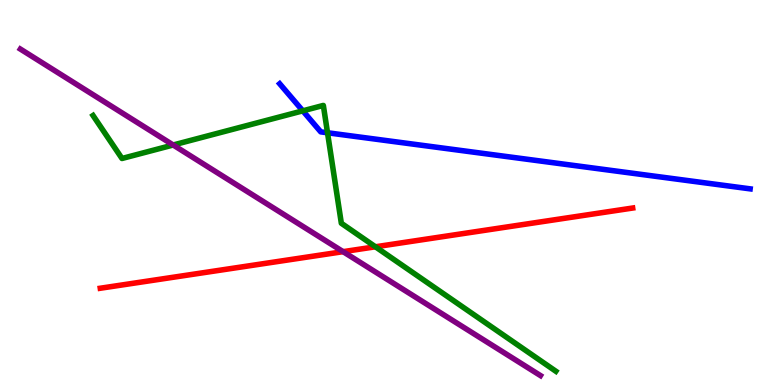[{'lines': ['blue', 'red'], 'intersections': []}, {'lines': ['green', 'red'], 'intersections': [{'x': 4.84, 'y': 3.59}]}, {'lines': ['purple', 'red'], 'intersections': [{'x': 4.43, 'y': 3.46}]}, {'lines': ['blue', 'green'], 'intersections': [{'x': 3.91, 'y': 7.12}, {'x': 4.23, 'y': 6.55}]}, {'lines': ['blue', 'purple'], 'intersections': []}, {'lines': ['green', 'purple'], 'intersections': [{'x': 2.23, 'y': 6.23}]}]